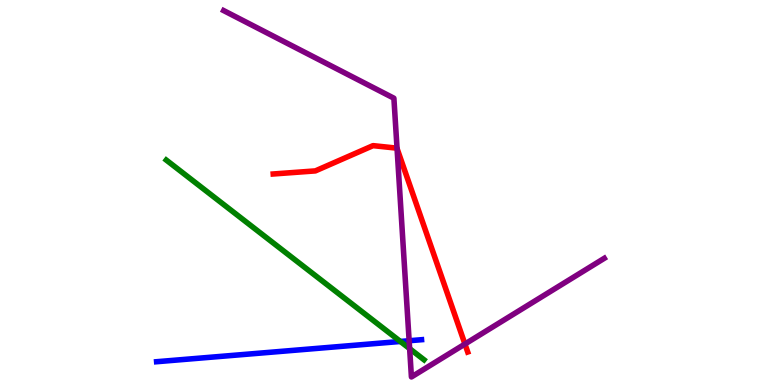[{'lines': ['blue', 'red'], 'intersections': []}, {'lines': ['green', 'red'], 'intersections': []}, {'lines': ['purple', 'red'], 'intersections': [{'x': 5.12, 'y': 6.14}, {'x': 6.0, 'y': 1.06}]}, {'lines': ['blue', 'green'], 'intersections': [{'x': 5.17, 'y': 1.13}]}, {'lines': ['blue', 'purple'], 'intersections': [{'x': 5.28, 'y': 1.15}]}, {'lines': ['green', 'purple'], 'intersections': [{'x': 5.29, 'y': 0.945}]}]